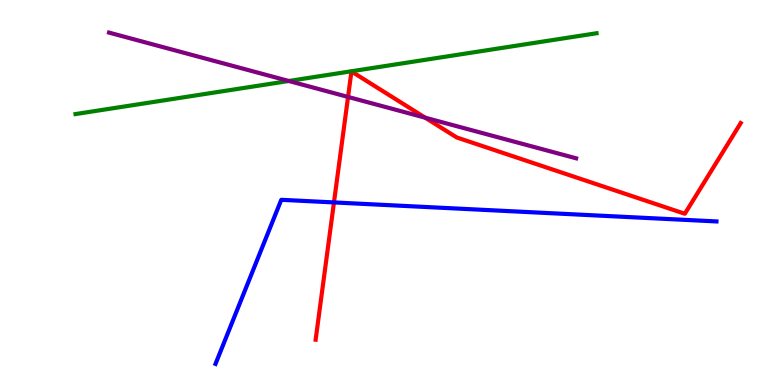[{'lines': ['blue', 'red'], 'intersections': [{'x': 4.31, 'y': 4.74}]}, {'lines': ['green', 'red'], 'intersections': []}, {'lines': ['purple', 'red'], 'intersections': [{'x': 4.49, 'y': 7.48}, {'x': 5.49, 'y': 6.94}]}, {'lines': ['blue', 'green'], 'intersections': []}, {'lines': ['blue', 'purple'], 'intersections': []}, {'lines': ['green', 'purple'], 'intersections': [{'x': 3.73, 'y': 7.9}]}]